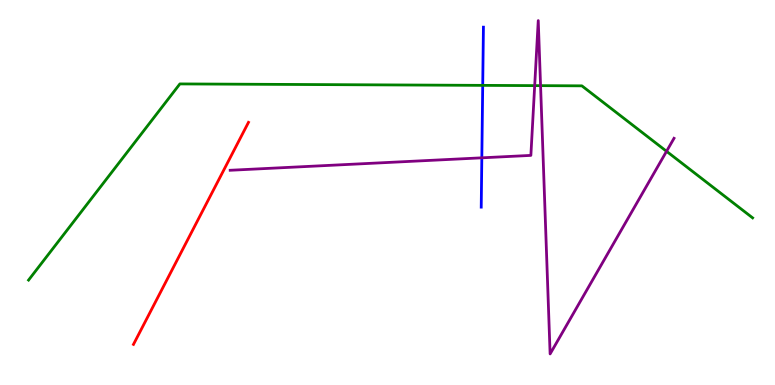[{'lines': ['blue', 'red'], 'intersections': []}, {'lines': ['green', 'red'], 'intersections': []}, {'lines': ['purple', 'red'], 'intersections': []}, {'lines': ['blue', 'green'], 'intersections': [{'x': 6.23, 'y': 7.78}]}, {'lines': ['blue', 'purple'], 'intersections': [{'x': 6.22, 'y': 5.9}]}, {'lines': ['green', 'purple'], 'intersections': [{'x': 6.9, 'y': 7.78}, {'x': 6.98, 'y': 7.78}, {'x': 8.6, 'y': 6.07}]}]